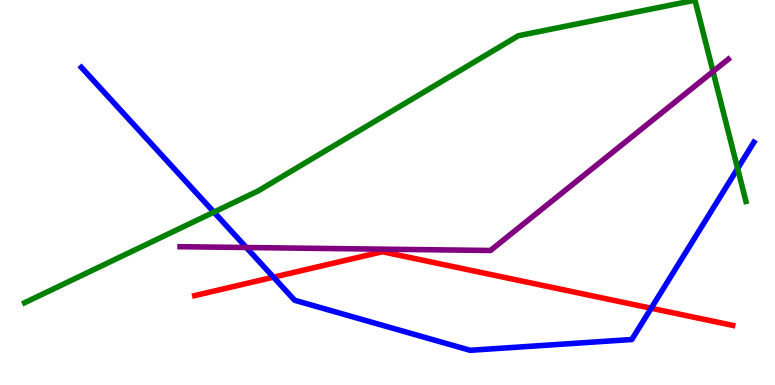[{'lines': ['blue', 'red'], 'intersections': [{'x': 3.53, 'y': 2.8}, {'x': 8.4, 'y': 1.99}]}, {'lines': ['green', 'red'], 'intersections': []}, {'lines': ['purple', 'red'], 'intersections': []}, {'lines': ['blue', 'green'], 'intersections': [{'x': 2.76, 'y': 4.49}, {'x': 9.52, 'y': 5.62}]}, {'lines': ['blue', 'purple'], 'intersections': [{'x': 3.18, 'y': 3.57}]}, {'lines': ['green', 'purple'], 'intersections': [{'x': 9.2, 'y': 8.14}]}]